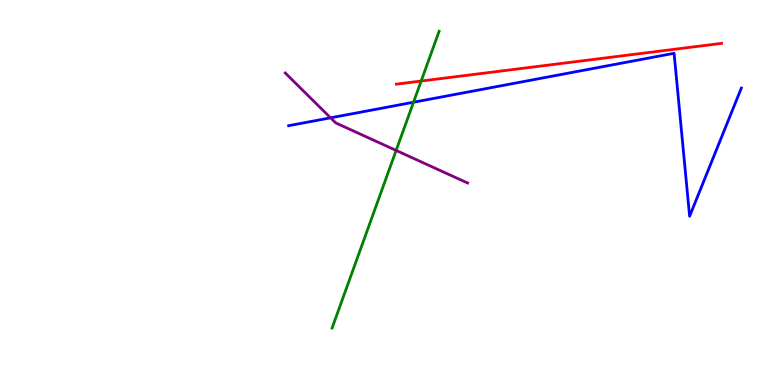[{'lines': ['blue', 'red'], 'intersections': []}, {'lines': ['green', 'red'], 'intersections': [{'x': 5.43, 'y': 7.9}]}, {'lines': ['purple', 'red'], 'intersections': []}, {'lines': ['blue', 'green'], 'intersections': [{'x': 5.34, 'y': 7.34}]}, {'lines': ['blue', 'purple'], 'intersections': [{'x': 4.27, 'y': 6.94}]}, {'lines': ['green', 'purple'], 'intersections': [{'x': 5.11, 'y': 6.09}]}]